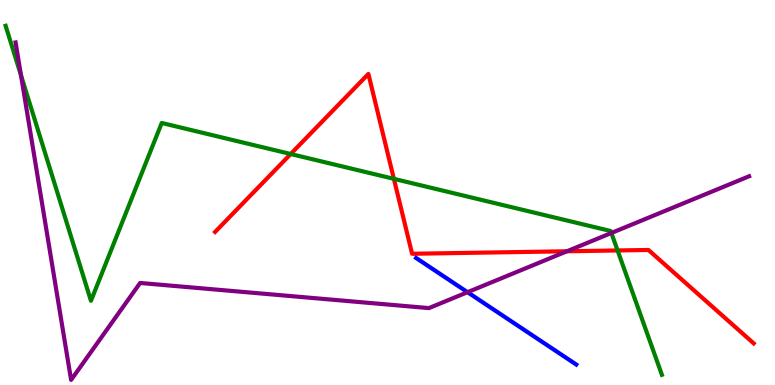[{'lines': ['blue', 'red'], 'intersections': []}, {'lines': ['green', 'red'], 'intersections': [{'x': 3.75, 'y': 6.0}, {'x': 5.08, 'y': 5.35}, {'x': 7.97, 'y': 3.49}]}, {'lines': ['purple', 'red'], 'intersections': [{'x': 7.32, 'y': 3.47}]}, {'lines': ['blue', 'green'], 'intersections': []}, {'lines': ['blue', 'purple'], 'intersections': [{'x': 6.03, 'y': 2.41}]}, {'lines': ['green', 'purple'], 'intersections': [{'x': 0.271, 'y': 8.04}, {'x': 7.89, 'y': 3.95}]}]